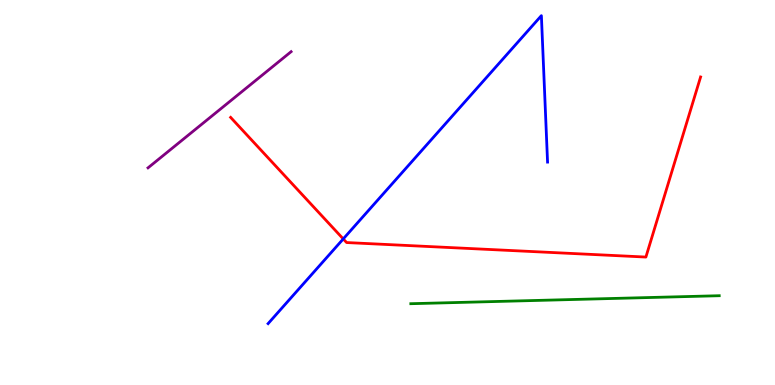[{'lines': ['blue', 'red'], 'intersections': [{'x': 4.43, 'y': 3.79}]}, {'lines': ['green', 'red'], 'intersections': []}, {'lines': ['purple', 'red'], 'intersections': []}, {'lines': ['blue', 'green'], 'intersections': []}, {'lines': ['blue', 'purple'], 'intersections': []}, {'lines': ['green', 'purple'], 'intersections': []}]